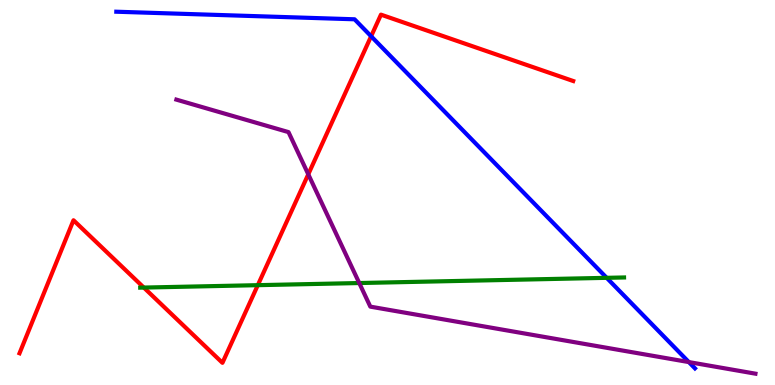[{'lines': ['blue', 'red'], 'intersections': [{'x': 4.79, 'y': 9.06}]}, {'lines': ['green', 'red'], 'intersections': [{'x': 1.86, 'y': 2.53}, {'x': 3.33, 'y': 2.59}]}, {'lines': ['purple', 'red'], 'intersections': [{'x': 3.98, 'y': 5.47}]}, {'lines': ['blue', 'green'], 'intersections': [{'x': 7.83, 'y': 2.78}]}, {'lines': ['blue', 'purple'], 'intersections': [{'x': 8.89, 'y': 0.595}]}, {'lines': ['green', 'purple'], 'intersections': [{'x': 4.64, 'y': 2.65}]}]